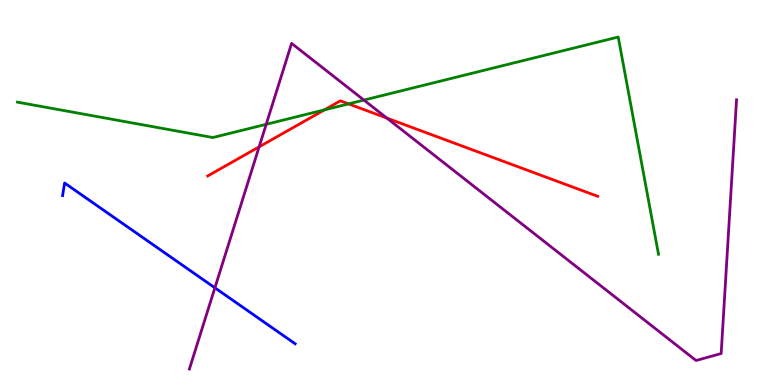[{'lines': ['blue', 'red'], 'intersections': []}, {'lines': ['green', 'red'], 'intersections': [{'x': 4.19, 'y': 7.15}, {'x': 4.5, 'y': 7.3}]}, {'lines': ['purple', 'red'], 'intersections': [{'x': 3.34, 'y': 6.19}, {'x': 4.99, 'y': 6.93}]}, {'lines': ['blue', 'green'], 'intersections': []}, {'lines': ['blue', 'purple'], 'intersections': [{'x': 2.77, 'y': 2.52}]}, {'lines': ['green', 'purple'], 'intersections': [{'x': 3.43, 'y': 6.77}, {'x': 4.7, 'y': 7.4}]}]